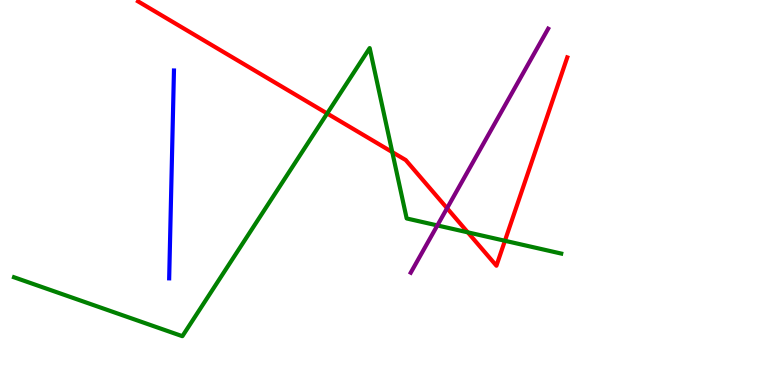[{'lines': ['blue', 'red'], 'intersections': []}, {'lines': ['green', 'red'], 'intersections': [{'x': 4.22, 'y': 7.05}, {'x': 5.06, 'y': 6.05}, {'x': 6.04, 'y': 3.97}, {'x': 6.51, 'y': 3.75}]}, {'lines': ['purple', 'red'], 'intersections': [{'x': 5.77, 'y': 4.59}]}, {'lines': ['blue', 'green'], 'intersections': []}, {'lines': ['blue', 'purple'], 'intersections': []}, {'lines': ['green', 'purple'], 'intersections': [{'x': 5.64, 'y': 4.14}]}]